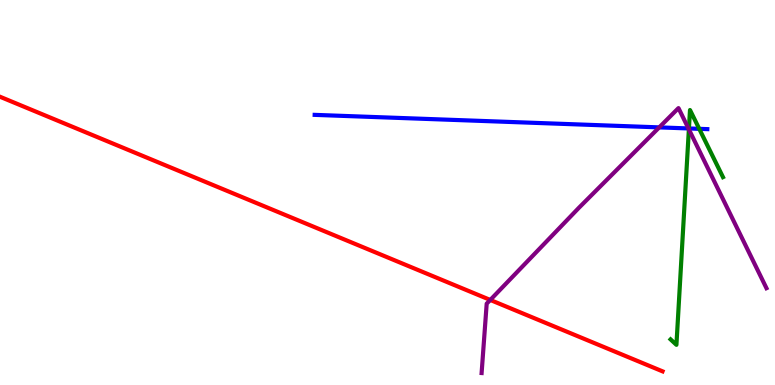[{'lines': ['blue', 'red'], 'intersections': []}, {'lines': ['green', 'red'], 'intersections': []}, {'lines': ['purple', 'red'], 'intersections': [{'x': 6.33, 'y': 2.21}]}, {'lines': ['blue', 'green'], 'intersections': [{'x': 8.89, 'y': 6.66}, {'x': 9.02, 'y': 6.65}]}, {'lines': ['blue', 'purple'], 'intersections': [{'x': 8.51, 'y': 6.69}, {'x': 8.88, 'y': 6.66}]}, {'lines': ['green', 'purple'], 'intersections': [{'x': 8.89, 'y': 6.64}]}]